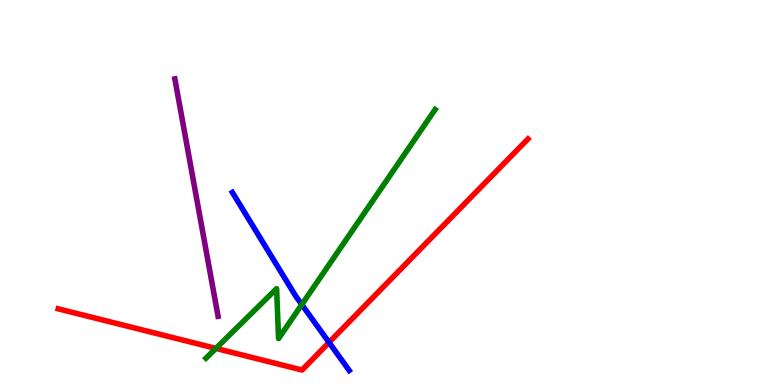[{'lines': ['blue', 'red'], 'intersections': [{'x': 4.25, 'y': 1.11}]}, {'lines': ['green', 'red'], 'intersections': [{'x': 2.79, 'y': 0.951}]}, {'lines': ['purple', 'red'], 'intersections': []}, {'lines': ['blue', 'green'], 'intersections': [{'x': 3.89, 'y': 2.09}]}, {'lines': ['blue', 'purple'], 'intersections': []}, {'lines': ['green', 'purple'], 'intersections': []}]